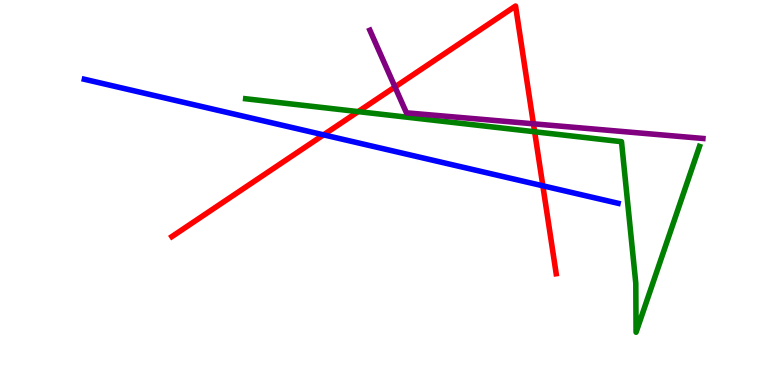[{'lines': ['blue', 'red'], 'intersections': [{'x': 4.17, 'y': 6.5}, {'x': 7.0, 'y': 5.17}]}, {'lines': ['green', 'red'], 'intersections': [{'x': 4.62, 'y': 7.1}, {'x': 6.9, 'y': 6.58}]}, {'lines': ['purple', 'red'], 'intersections': [{'x': 5.1, 'y': 7.74}, {'x': 6.88, 'y': 6.78}]}, {'lines': ['blue', 'green'], 'intersections': []}, {'lines': ['blue', 'purple'], 'intersections': []}, {'lines': ['green', 'purple'], 'intersections': []}]